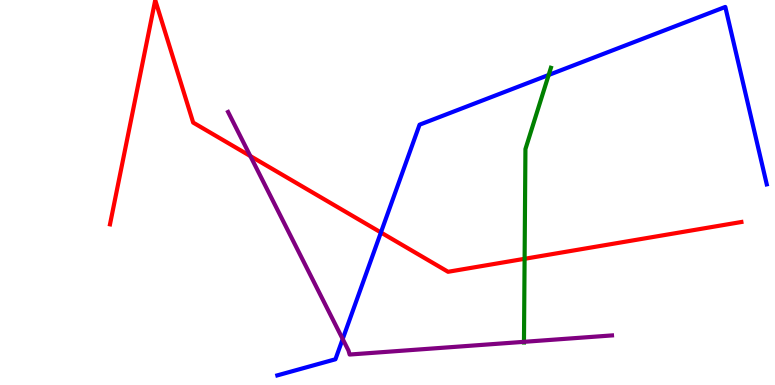[{'lines': ['blue', 'red'], 'intersections': [{'x': 4.91, 'y': 3.96}]}, {'lines': ['green', 'red'], 'intersections': [{'x': 6.77, 'y': 3.28}]}, {'lines': ['purple', 'red'], 'intersections': [{'x': 3.23, 'y': 5.95}]}, {'lines': ['blue', 'green'], 'intersections': [{'x': 7.08, 'y': 8.05}]}, {'lines': ['blue', 'purple'], 'intersections': [{'x': 4.42, 'y': 1.19}]}, {'lines': ['green', 'purple'], 'intersections': [{'x': 6.76, 'y': 1.12}]}]